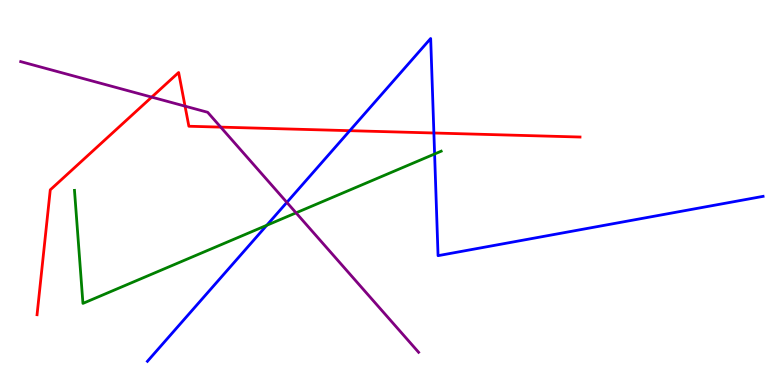[{'lines': ['blue', 'red'], 'intersections': [{'x': 4.51, 'y': 6.61}, {'x': 5.6, 'y': 6.55}]}, {'lines': ['green', 'red'], 'intersections': []}, {'lines': ['purple', 'red'], 'intersections': [{'x': 1.96, 'y': 7.48}, {'x': 2.39, 'y': 7.24}, {'x': 2.85, 'y': 6.7}]}, {'lines': ['blue', 'green'], 'intersections': [{'x': 3.44, 'y': 4.15}, {'x': 5.61, 'y': 6.0}]}, {'lines': ['blue', 'purple'], 'intersections': [{'x': 3.7, 'y': 4.74}]}, {'lines': ['green', 'purple'], 'intersections': [{'x': 3.82, 'y': 4.47}]}]